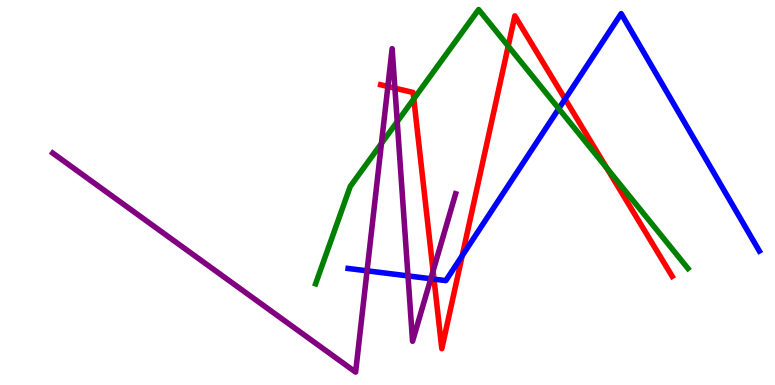[{'lines': ['blue', 'red'], 'intersections': [{'x': 5.6, 'y': 2.75}, {'x': 5.96, 'y': 3.36}, {'x': 7.29, 'y': 7.43}]}, {'lines': ['green', 'red'], 'intersections': [{'x': 5.34, 'y': 7.43}, {'x': 6.56, 'y': 8.8}, {'x': 7.83, 'y': 5.63}]}, {'lines': ['purple', 'red'], 'intersections': [{'x': 5.0, 'y': 7.75}, {'x': 5.1, 'y': 7.71}, {'x': 5.59, 'y': 2.96}]}, {'lines': ['blue', 'green'], 'intersections': [{'x': 7.21, 'y': 7.18}]}, {'lines': ['blue', 'purple'], 'intersections': [{'x': 4.74, 'y': 2.97}, {'x': 5.26, 'y': 2.83}, {'x': 5.56, 'y': 2.76}]}, {'lines': ['green', 'purple'], 'intersections': [{'x': 4.92, 'y': 6.27}, {'x': 5.13, 'y': 6.84}]}]